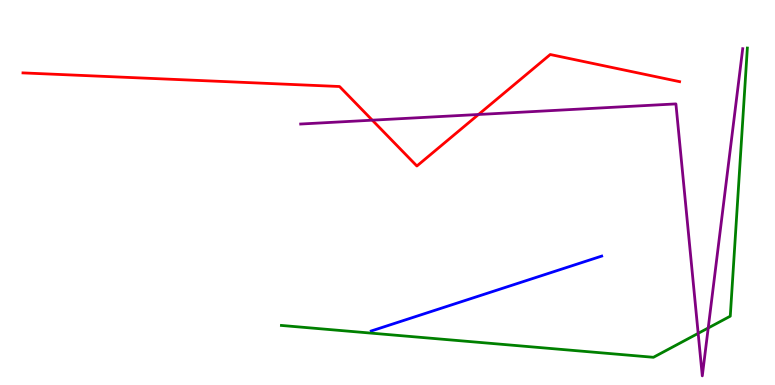[{'lines': ['blue', 'red'], 'intersections': []}, {'lines': ['green', 'red'], 'intersections': []}, {'lines': ['purple', 'red'], 'intersections': [{'x': 4.8, 'y': 6.88}, {'x': 6.17, 'y': 7.03}]}, {'lines': ['blue', 'green'], 'intersections': []}, {'lines': ['blue', 'purple'], 'intersections': []}, {'lines': ['green', 'purple'], 'intersections': [{'x': 9.01, 'y': 1.34}, {'x': 9.14, 'y': 1.48}]}]